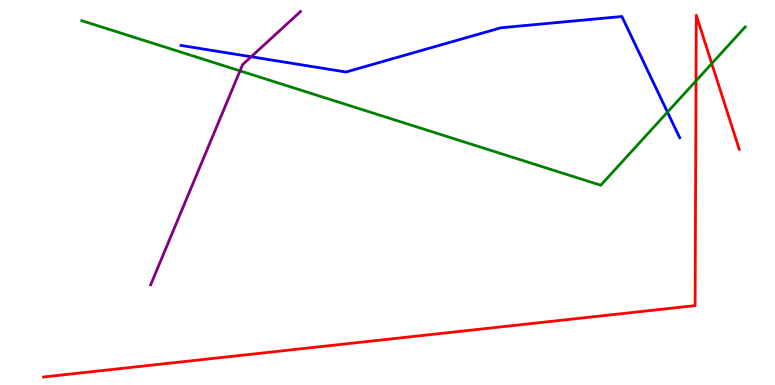[{'lines': ['blue', 'red'], 'intersections': []}, {'lines': ['green', 'red'], 'intersections': [{'x': 8.98, 'y': 7.9}, {'x': 9.18, 'y': 8.35}]}, {'lines': ['purple', 'red'], 'intersections': []}, {'lines': ['blue', 'green'], 'intersections': [{'x': 8.61, 'y': 7.09}]}, {'lines': ['blue', 'purple'], 'intersections': [{'x': 3.24, 'y': 8.53}]}, {'lines': ['green', 'purple'], 'intersections': [{'x': 3.1, 'y': 8.16}]}]